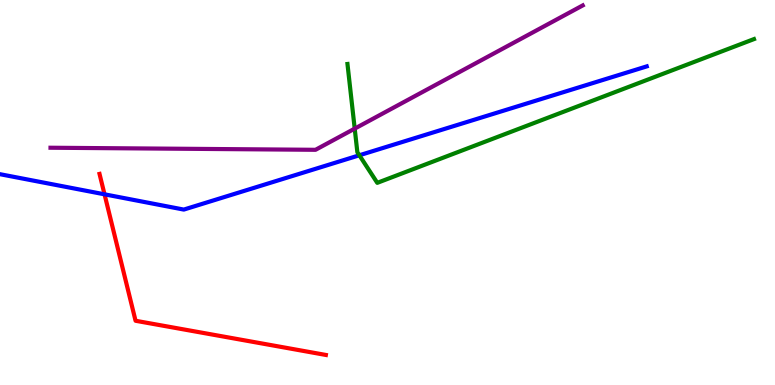[{'lines': ['blue', 'red'], 'intersections': [{'x': 1.35, 'y': 4.95}]}, {'lines': ['green', 'red'], 'intersections': []}, {'lines': ['purple', 'red'], 'intersections': []}, {'lines': ['blue', 'green'], 'intersections': [{'x': 4.64, 'y': 5.97}]}, {'lines': ['blue', 'purple'], 'intersections': []}, {'lines': ['green', 'purple'], 'intersections': [{'x': 4.58, 'y': 6.66}]}]